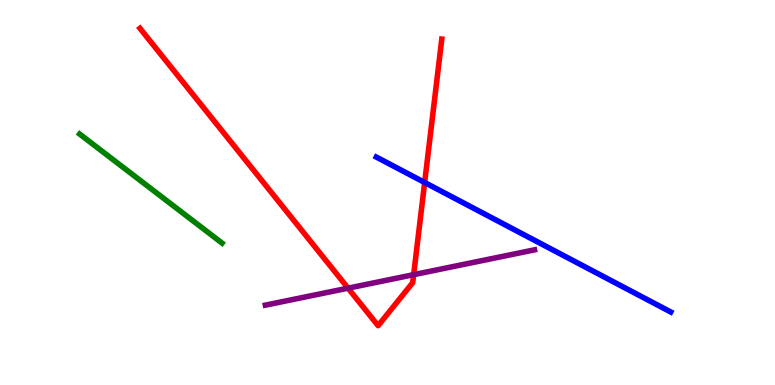[{'lines': ['blue', 'red'], 'intersections': [{'x': 5.48, 'y': 5.26}]}, {'lines': ['green', 'red'], 'intersections': []}, {'lines': ['purple', 'red'], 'intersections': [{'x': 4.49, 'y': 2.52}, {'x': 5.34, 'y': 2.87}]}, {'lines': ['blue', 'green'], 'intersections': []}, {'lines': ['blue', 'purple'], 'intersections': []}, {'lines': ['green', 'purple'], 'intersections': []}]